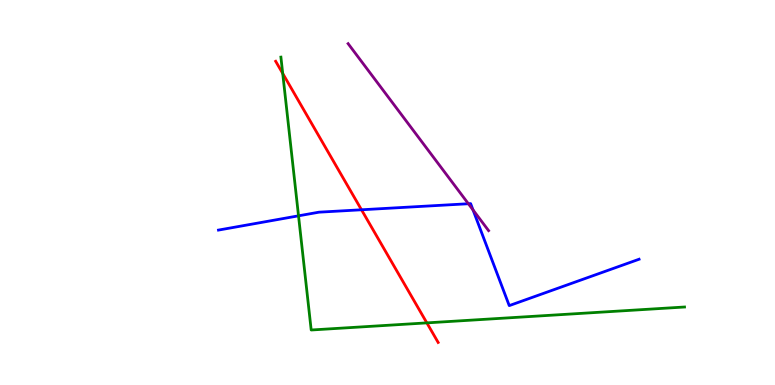[{'lines': ['blue', 'red'], 'intersections': [{'x': 4.66, 'y': 4.55}]}, {'lines': ['green', 'red'], 'intersections': [{'x': 3.65, 'y': 8.09}, {'x': 5.51, 'y': 1.61}]}, {'lines': ['purple', 'red'], 'intersections': []}, {'lines': ['blue', 'green'], 'intersections': [{'x': 3.85, 'y': 4.39}]}, {'lines': ['blue', 'purple'], 'intersections': [{'x': 6.04, 'y': 4.71}, {'x': 6.1, 'y': 4.55}]}, {'lines': ['green', 'purple'], 'intersections': []}]